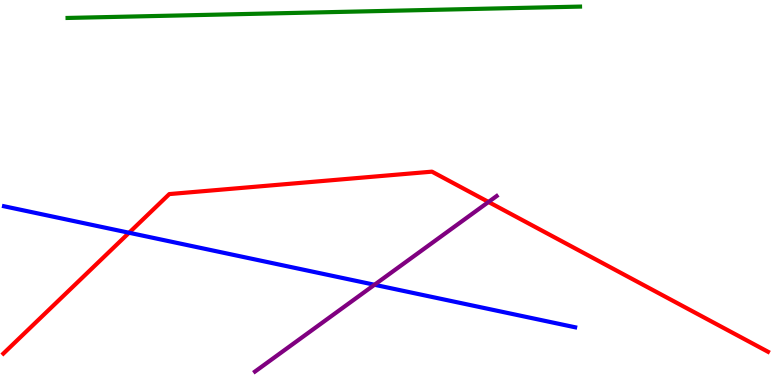[{'lines': ['blue', 'red'], 'intersections': [{'x': 1.67, 'y': 3.95}]}, {'lines': ['green', 'red'], 'intersections': []}, {'lines': ['purple', 'red'], 'intersections': [{'x': 6.3, 'y': 4.75}]}, {'lines': ['blue', 'green'], 'intersections': []}, {'lines': ['blue', 'purple'], 'intersections': [{'x': 4.83, 'y': 2.6}]}, {'lines': ['green', 'purple'], 'intersections': []}]